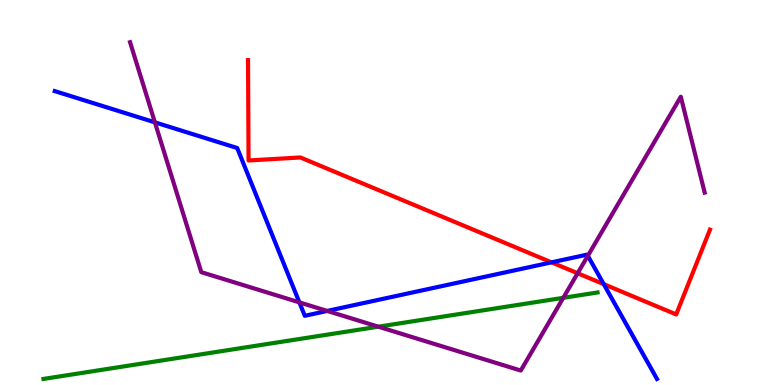[{'lines': ['blue', 'red'], 'intersections': [{'x': 7.12, 'y': 3.19}, {'x': 7.79, 'y': 2.62}]}, {'lines': ['green', 'red'], 'intersections': []}, {'lines': ['purple', 'red'], 'intersections': [{'x': 7.45, 'y': 2.9}]}, {'lines': ['blue', 'green'], 'intersections': []}, {'lines': ['blue', 'purple'], 'intersections': [{'x': 2.0, 'y': 6.82}, {'x': 3.86, 'y': 2.15}, {'x': 4.22, 'y': 1.92}, {'x': 7.58, 'y': 3.36}]}, {'lines': ['green', 'purple'], 'intersections': [{'x': 4.88, 'y': 1.51}, {'x': 7.27, 'y': 2.26}]}]